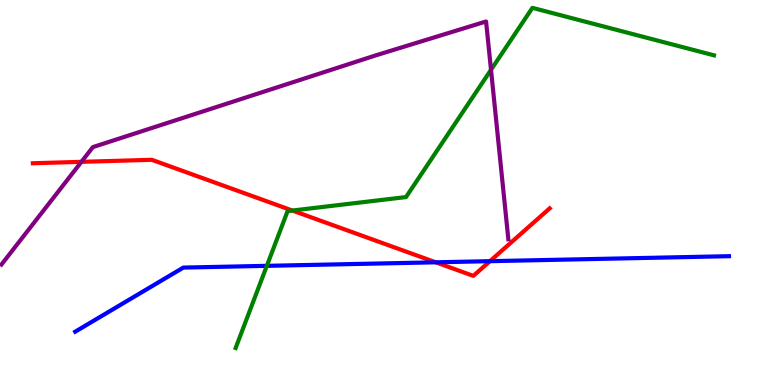[{'lines': ['blue', 'red'], 'intersections': [{'x': 5.62, 'y': 3.19}, {'x': 6.32, 'y': 3.22}]}, {'lines': ['green', 'red'], 'intersections': [{'x': 3.77, 'y': 4.53}]}, {'lines': ['purple', 'red'], 'intersections': [{'x': 1.05, 'y': 5.8}]}, {'lines': ['blue', 'green'], 'intersections': [{'x': 3.44, 'y': 3.1}]}, {'lines': ['blue', 'purple'], 'intersections': []}, {'lines': ['green', 'purple'], 'intersections': [{'x': 6.34, 'y': 8.19}]}]